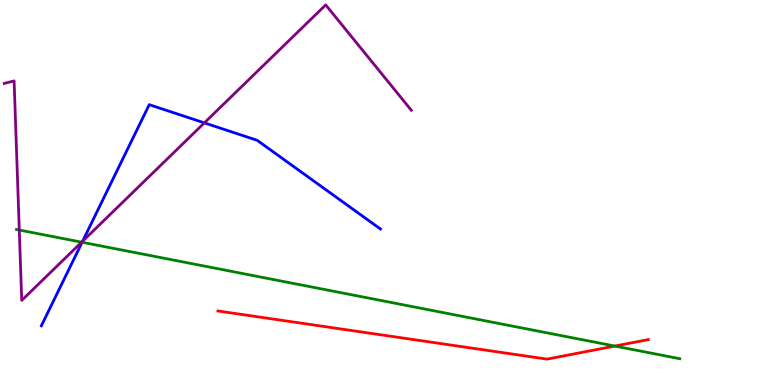[{'lines': ['blue', 'red'], 'intersections': []}, {'lines': ['green', 'red'], 'intersections': [{'x': 7.93, 'y': 1.01}]}, {'lines': ['purple', 'red'], 'intersections': []}, {'lines': ['blue', 'green'], 'intersections': [{'x': 1.06, 'y': 3.71}]}, {'lines': ['blue', 'purple'], 'intersections': [{'x': 1.07, 'y': 3.74}, {'x': 2.64, 'y': 6.81}]}, {'lines': ['green', 'purple'], 'intersections': [{'x': 0.249, 'y': 4.03}, {'x': 1.05, 'y': 3.71}]}]